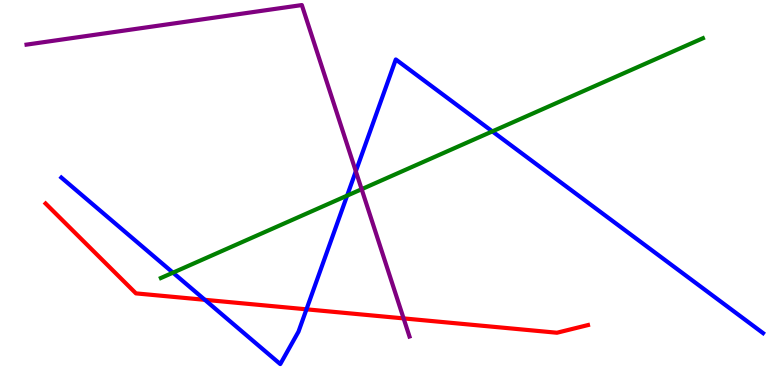[{'lines': ['blue', 'red'], 'intersections': [{'x': 2.64, 'y': 2.21}, {'x': 3.95, 'y': 1.97}]}, {'lines': ['green', 'red'], 'intersections': []}, {'lines': ['purple', 'red'], 'intersections': [{'x': 5.21, 'y': 1.73}]}, {'lines': ['blue', 'green'], 'intersections': [{'x': 2.23, 'y': 2.92}, {'x': 4.48, 'y': 4.92}, {'x': 6.35, 'y': 6.59}]}, {'lines': ['blue', 'purple'], 'intersections': [{'x': 4.59, 'y': 5.55}]}, {'lines': ['green', 'purple'], 'intersections': [{'x': 4.67, 'y': 5.09}]}]